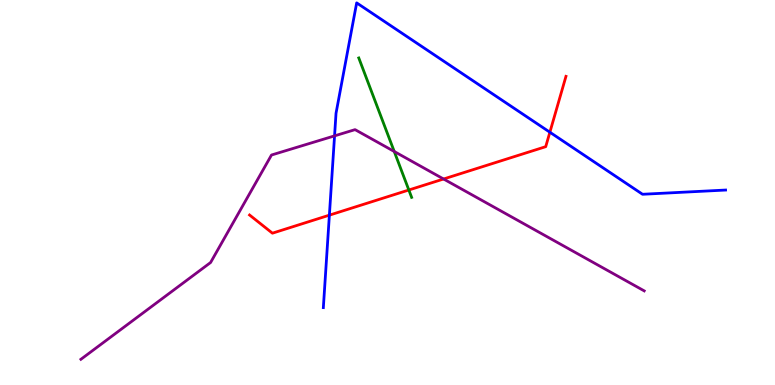[{'lines': ['blue', 'red'], 'intersections': [{'x': 4.25, 'y': 4.41}, {'x': 7.1, 'y': 6.57}]}, {'lines': ['green', 'red'], 'intersections': [{'x': 5.28, 'y': 5.06}]}, {'lines': ['purple', 'red'], 'intersections': [{'x': 5.72, 'y': 5.35}]}, {'lines': ['blue', 'green'], 'intersections': []}, {'lines': ['blue', 'purple'], 'intersections': [{'x': 4.32, 'y': 6.47}]}, {'lines': ['green', 'purple'], 'intersections': [{'x': 5.09, 'y': 6.07}]}]